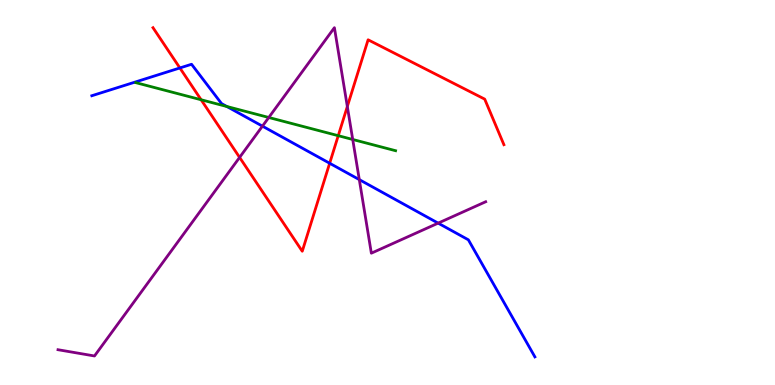[{'lines': ['blue', 'red'], 'intersections': [{'x': 2.32, 'y': 8.23}, {'x': 4.25, 'y': 5.76}]}, {'lines': ['green', 'red'], 'intersections': [{'x': 2.6, 'y': 7.41}, {'x': 4.36, 'y': 6.48}]}, {'lines': ['purple', 'red'], 'intersections': [{'x': 3.09, 'y': 5.91}, {'x': 4.48, 'y': 7.23}]}, {'lines': ['blue', 'green'], 'intersections': [{'x': 2.93, 'y': 7.23}]}, {'lines': ['blue', 'purple'], 'intersections': [{'x': 3.39, 'y': 6.72}, {'x': 4.64, 'y': 5.33}, {'x': 5.65, 'y': 4.2}]}, {'lines': ['green', 'purple'], 'intersections': [{'x': 3.47, 'y': 6.95}, {'x': 4.55, 'y': 6.38}]}]